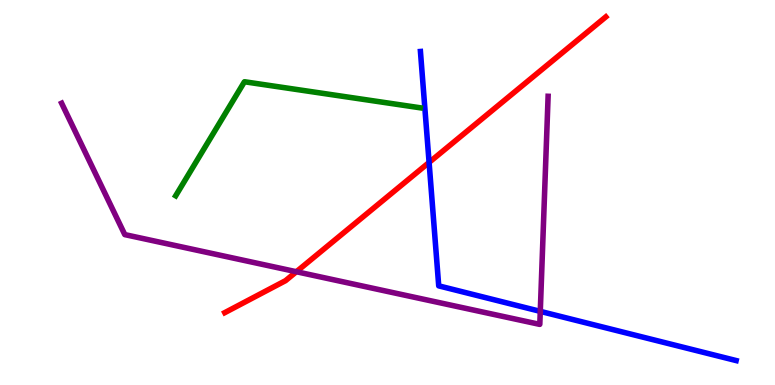[{'lines': ['blue', 'red'], 'intersections': [{'x': 5.54, 'y': 5.78}]}, {'lines': ['green', 'red'], 'intersections': []}, {'lines': ['purple', 'red'], 'intersections': [{'x': 3.82, 'y': 2.94}]}, {'lines': ['blue', 'green'], 'intersections': []}, {'lines': ['blue', 'purple'], 'intersections': [{'x': 6.97, 'y': 1.91}]}, {'lines': ['green', 'purple'], 'intersections': []}]